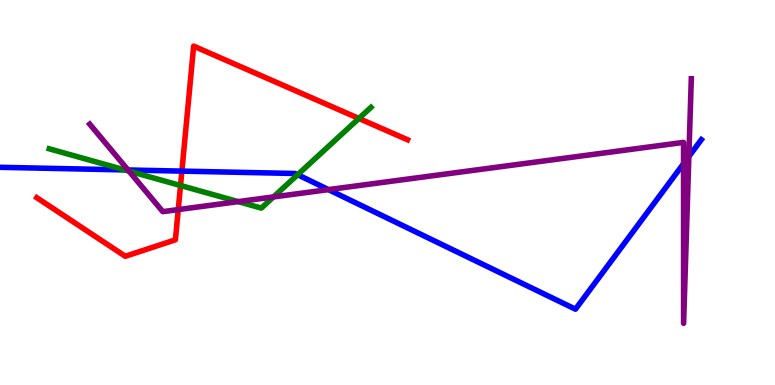[{'lines': ['blue', 'red'], 'intersections': [{'x': 2.35, 'y': 5.56}]}, {'lines': ['green', 'red'], 'intersections': [{'x': 2.33, 'y': 5.18}, {'x': 4.63, 'y': 6.92}]}, {'lines': ['purple', 'red'], 'intersections': [{'x': 2.3, 'y': 4.56}]}, {'lines': ['blue', 'green'], 'intersections': [{'x': 1.61, 'y': 5.59}, {'x': 3.84, 'y': 5.46}]}, {'lines': ['blue', 'purple'], 'intersections': [{'x': 1.65, 'y': 5.58}, {'x': 4.24, 'y': 5.07}, {'x': 8.82, 'y': 5.75}, {'x': 8.89, 'y': 5.94}]}, {'lines': ['green', 'purple'], 'intersections': [{'x': 1.66, 'y': 5.56}, {'x': 3.07, 'y': 4.76}, {'x': 3.53, 'y': 4.89}]}]